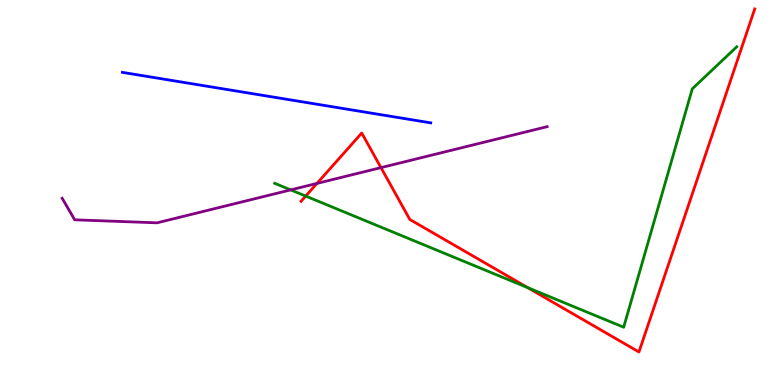[{'lines': ['blue', 'red'], 'intersections': []}, {'lines': ['green', 'red'], 'intersections': [{'x': 3.94, 'y': 4.91}, {'x': 6.81, 'y': 2.53}]}, {'lines': ['purple', 'red'], 'intersections': [{'x': 4.09, 'y': 5.24}, {'x': 4.92, 'y': 5.65}]}, {'lines': ['blue', 'green'], 'intersections': []}, {'lines': ['blue', 'purple'], 'intersections': []}, {'lines': ['green', 'purple'], 'intersections': [{'x': 3.75, 'y': 5.07}]}]